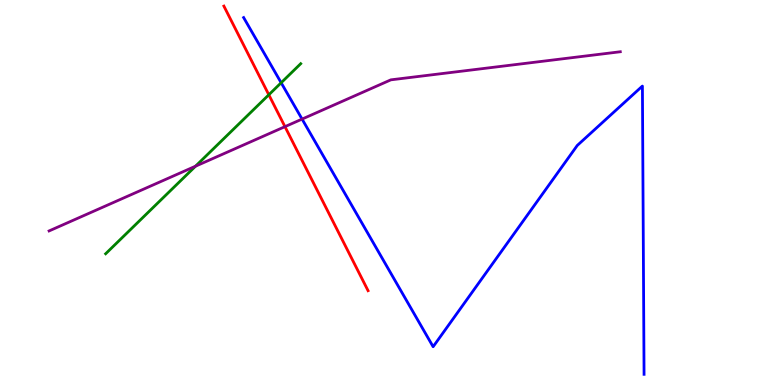[{'lines': ['blue', 'red'], 'intersections': []}, {'lines': ['green', 'red'], 'intersections': [{'x': 3.47, 'y': 7.54}]}, {'lines': ['purple', 'red'], 'intersections': [{'x': 3.68, 'y': 6.71}]}, {'lines': ['blue', 'green'], 'intersections': [{'x': 3.63, 'y': 7.85}]}, {'lines': ['blue', 'purple'], 'intersections': [{'x': 3.9, 'y': 6.91}]}, {'lines': ['green', 'purple'], 'intersections': [{'x': 2.52, 'y': 5.68}]}]